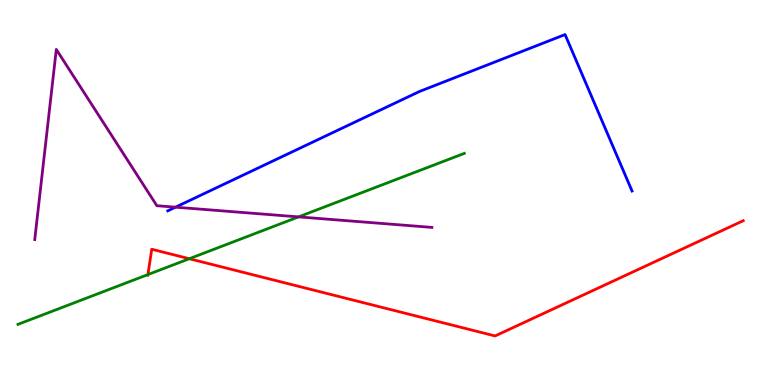[{'lines': ['blue', 'red'], 'intersections': []}, {'lines': ['green', 'red'], 'intersections': [{'x': 1.91, 'y': 2.87}, {'x': 2.44, 'y': 3.28}]}, {'lines': ['purple', 'red'], 'intersections': []}, {'lines': ['blue', 'green'], 'intersections': []}, {'lines': ['blue', 'purple'], 'intersections': [{'x': 2.26, 'y': 4.62}]}, {'lines': ['green', 'purple'], 'intersections': [{'x': 3.85, 'y': 4.37}]}]